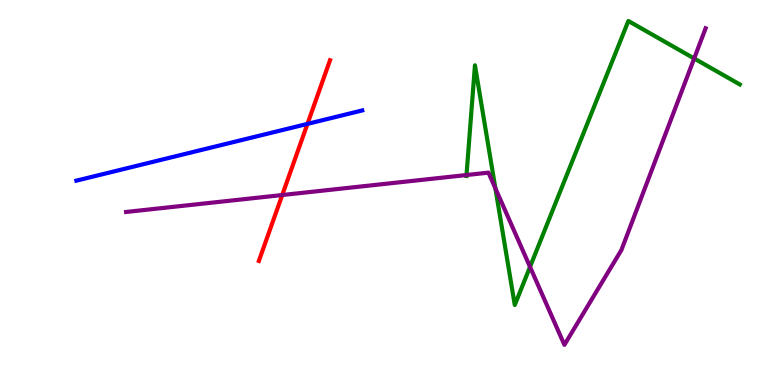[{'lines': ['blue', 'red'], 'intersections': [{'x': 3.97, 'y': 6.78}]}, {'lines': ['green', 'red'], 'intersections': []}, {'lines': ['purple', 'red'], 'intersections': [{'x': 3.64, 'y': 4.93}]}, {'lines': ['blue', 'green'], 'intersections': []}, {'lines': ['blue', 'purple'], 'intersections': []}, {'lines': ['green', 'purple'], 'intersections': [{'x': 6.02, 'y': 5.45}, {'x': 6.39, 'y': 5.11}, {'x': 6.84, 'y': 3.07}, {'x': 8.96, 'y': 8.48}]}]